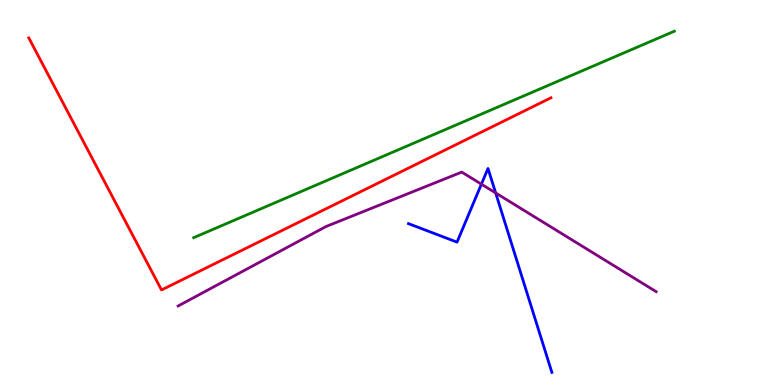[{'lines': ['blue', 'red'], 'intersections': []}, {'lines': ['green', 'red'], 'intersections': []}, {'lines': ['purple', 'red'], 'intersections': []}, {'lines': ['blue', 'green'], 'intersections': []}, {'lines': ['blue', 'purple'], 'intersections': [{'x': 6.21, 'y': 5.22}, {'x': 6.4, 'y': 4.99}]}, {'lines': ['green', 'purple'], 'intersections': []}]